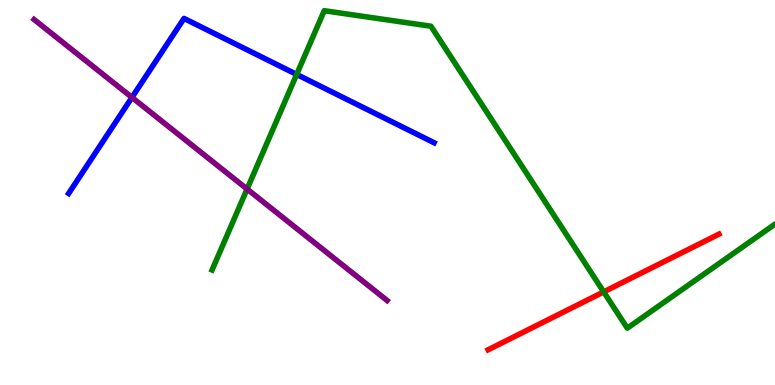[{'lines': ['blue', 'red'], 'intersections': []}, {'lines': ['green', 'red'], 'intersections': [{'x': 7.79, 'y': 2.42}]}, {'lines': ['purple', 'red'], 'intersections': []}, {'lines': ['blue', 'green'], 'intersections': [{'x': 3.83, 'y': 8.07}]}, {'lines': ['blue', 'purple'], 'intersections': [{'x': 1.7, 'y': 7.47}]}, {'lines': ['green', 'purple'], 'intersections': [{'x': 3.19, 'y': 5.09}]}]